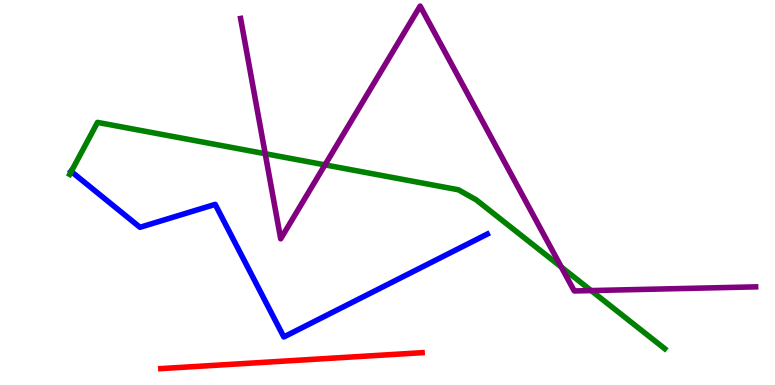[{'lines': ['blue', 'red'], 'intersections': []}, {'lines': ['green', 'red'], 'intersections': []}, {'lines': ['purple', 'red'], 'intersections': []}, {'lines': ['blue', 'green'], 'intersections': [{'x': 0.919, 'y': 5.55}]}, {'lines': ['blue', 'purple'], 'intersections': []}, {'lines': ['green', 'purple'], 'intersections': [{'x': 3.42, 'y': 6.01}, {'x': 4.19, 'y': 5.72}, {'x': 7.24, 'y': 3.06}, {'x': 7.63, 'y': 2.45}]}]